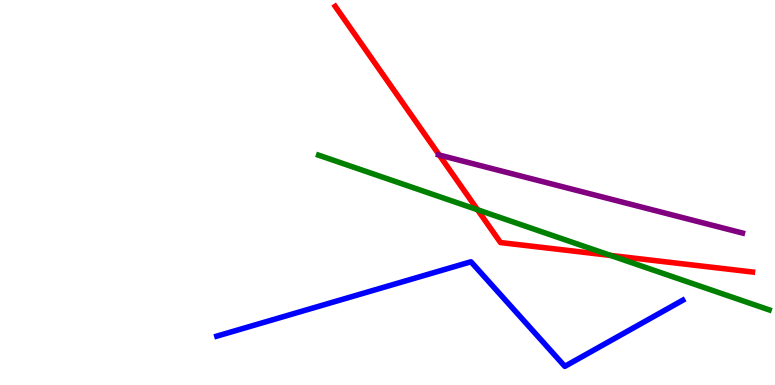[{'lines': ['blue', 'red'], 'intersections': []}, {'lines': ['green', 'red'], 'intersections': [{'x': 6.16, 'y': 4.55}, {'x': 7.88, 'y': 3.37}]}, {'lines': ['purple', 'red'], 'intersections': [{'x': 5.67, 'y': 5.97}]}, {'lines': ['blue', 'green'], 'intersections': []}, {'lines': ['blue', 'purple'], 'intersections': []}, {'lines': ['green', 'purple'], 'intersections': []}]